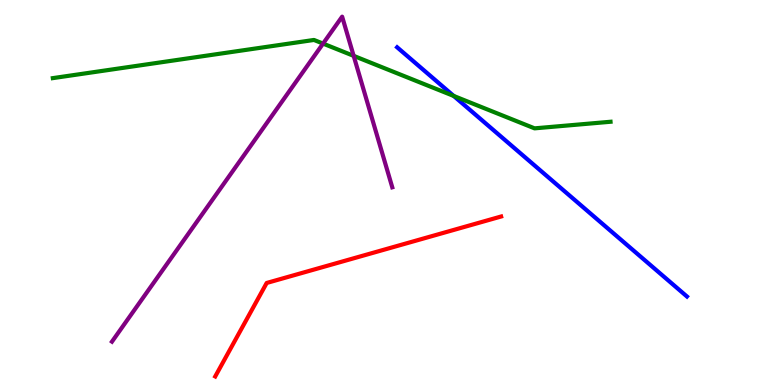[{'lines': ['blue', 'red'], 'intersections': []}, {'lines': ['green', 'red'], 'intersections': []}, {'lines': ['purple', 'red'], 'intersections': []}, {'lines': ['blue', 'green'], 'intersections': [{'x': 5.85, 'y': 7.51}]}, {'lines': ['blue', 'purple'], 'intersections': []}, {'lines': ['green', 'purple'], 'intersections': [{'x': 4.17, 'y': 8.87}, {'x': 4.56, 'y': 8.55}]}]